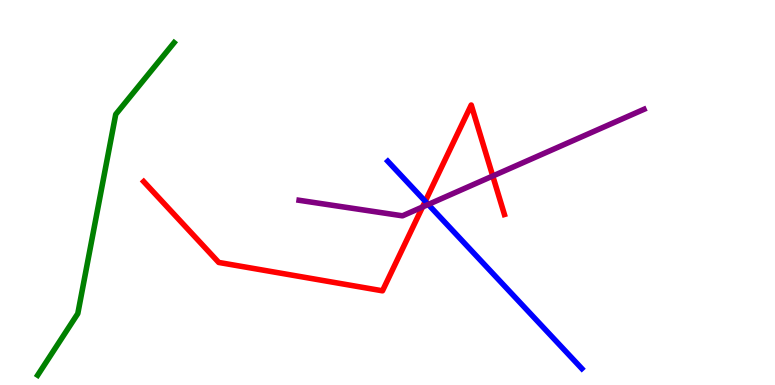[{'lines': ['blue', 'red'], 'intersections': [{'x': 5.49, 'y': 4.77}]}, {'lines': ['green', 'red'], 'intersections': []}, {'lines': ['purple', 'red'], 'intersections': [{'x': 5.45, 'y': 4.62}, {'x': 6.36, 'y': 5.43}]}, {'lines': ['blue', 'green'], 'intersections': []}, {'lines': ['blue', 'purple'], 'intersections': [{'x': 5.53, 'y': 4.69}]}, {'lines': ['green', 'purple'], 'intersections': []}]